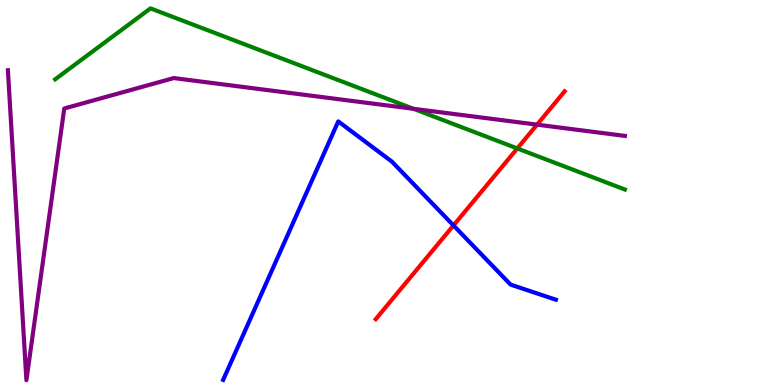[{'lines': ['blue', 'red'], 'intersections': [{'x': 5.85, 'y': 4.15}]}, {'lines': ['green', 'red'], 'intersections': [{'x': 6.67, 'y': 6.14}]}, {'lines': ['purple', 'red'], 'intersections': [{'x': 6.93, 'y': 6.76}]}, {'lines': ['blue', 'green'], 'intersections': []}, {'lines': ['blue', 'purple'], 'intersections': []}, {'lines': ['green', 'purple'], 'intersections': [{'x': 5.34, 'y': 7.17}]}]